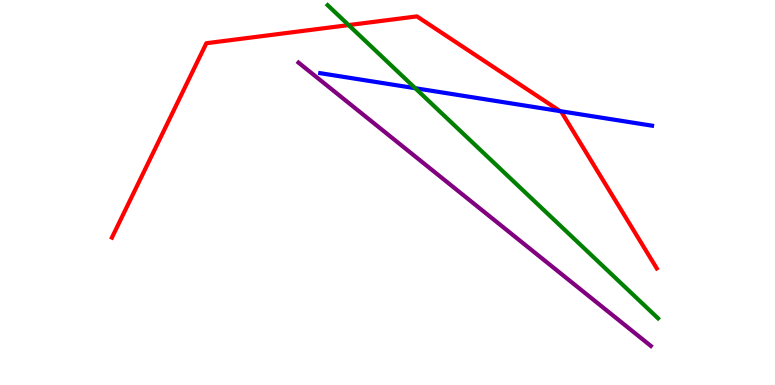[{'lines': ['blue', 'red'], 'intersections': [{'x': 7.23, 'y': 7.11}]}, {'lines': ['green', 'red'], 'intersections': [{'x': 4.5, 'y': 9.35}]}, {'lines': ['purple', 'red'], 'intersections': []}, {'lines': ['blue', 'green'], 'intersections': [{'x': 5.36, 'y': 7.71}]}, {'lines': ['blue', 'purple'], 'intersections': []}, {'lines': ['green', 'purple'], 'intersections': []}]